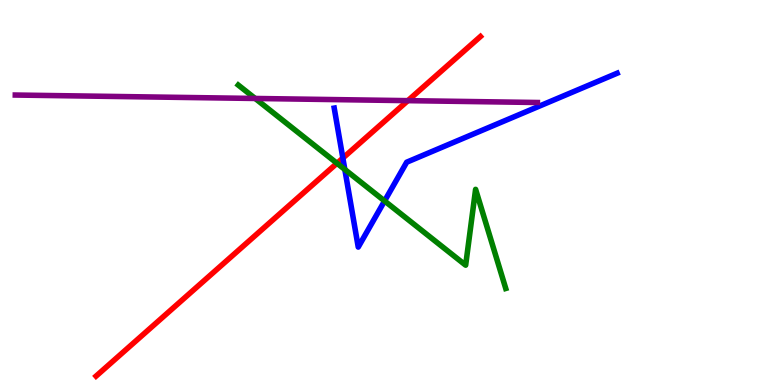[{'lines': ['blue', 'red'], 'intersections': [{'x': 4.42, 'y': 5.89}]}, {'lines': ['green', 'red'], 'intersections': [{'x': 4.35, 'y': 5.76}]}, {'lines': ['purple', 'red'], 'intersections': [{'x': 5.26, 'y': 7.39}]}, {'lines': ['blue', 'green'], 'intersections': [{'x': 4.45, 'y': 5.6}, {'x': 4.96, 'y': 4.78}]}, {'lines': ['blue', 'purple'], 'intersections': []}, {'lines': ['green', 'purple'], 'intersections': [{'x': 3.29, 'y': 7.44}]}]